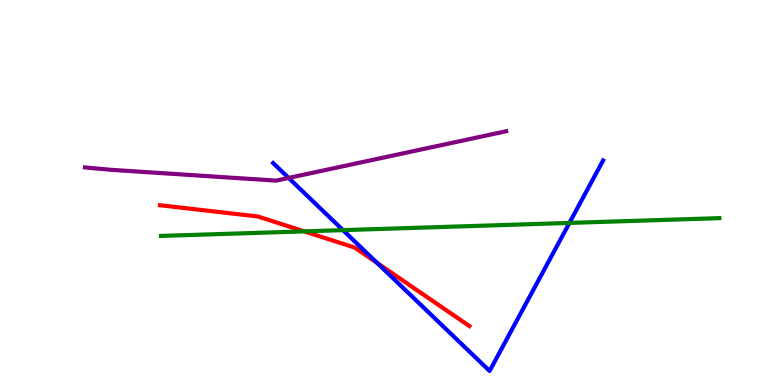[{'lines': ['blue', 'red'], 'intersections': [{'x': 4.87, 'y': 3.17}]}, {'lines': ['green', 'red'], 'intersections': [{'x': 3.93, 'y': 3.99}]}, {'lines': ['purple', 'red'], 'intersections': []}, {'lines': ['blue', 'green'], 'intersections': [{'x': 4.43, 'y': 4.02}, {'x': 7.35, 'y': 4.21}]}, {'lines': ['blue', 'purple'], 'intersections': [{'x': 3.72, 'y': 5.38}]}, {'lines': ['green', 'purple'], 'intersections': []}]